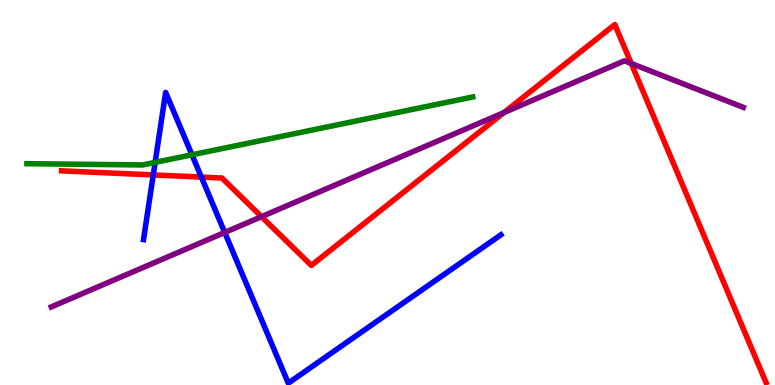[{'lines': ['blue', 'red'], 'intersections': [{'x': 1.98, 'y': 5.46}, {'x': 2.6, 'y': 5.4}]}, {'lines': ['green', 'red'], 'intersections': []}, {'lines': ['purple', 'red'], 'intersections': [{'x': 3.37, 'y': 4.37}, {'x': 6.5, 'y': 7.08}, {'x': 8.15, 'y': 8.35}]}, {'lines': ['blue', 'green'], 'intersections': [{'x': 2.0, 'y': 5.78}, {'x': 2.48, 'y': 5.98}]}, {'lines': ['blue', 'purple'], 'intersections': [{'x': 2.9, 'y': 3.96}]}, {'lines': ['green', 'purple'], 'intersections': []}]